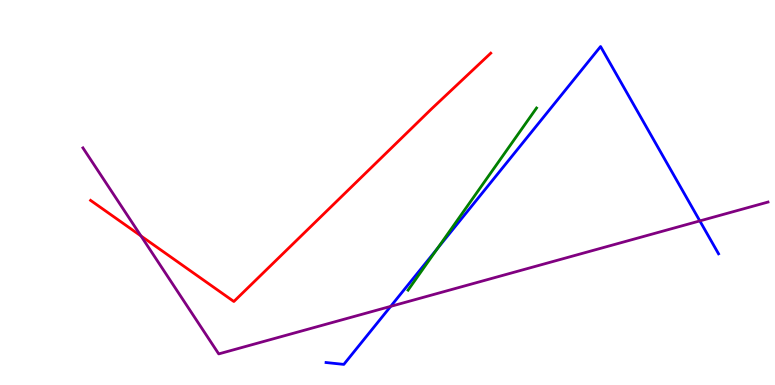[{'lines': ['blue', 'red'], 'intersections': []}, {'lines': ['green', 'red'], 'intersections': []}, {'lines': ['purple', 'red'], 'intersections': [{'x': 1.82, 'y': 3.87}]}, {'lines': ['blue', 'green'], 'intersections': [{'x': 5.64, 'y': 3.54}]}, {'lines': ['blue', 'purple'], 'intersections': [{'x': 5.04, 'y': 2.04}, {'x': 9.03, 'y': 4.26}]}, {'lines': ['green', 'purple'], 'intersections': []}]